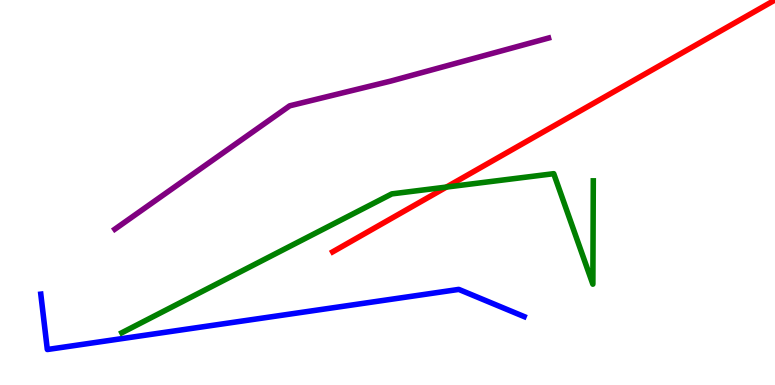[{'lines': ['blue', 'red'], 'intersections': []}, {'lines': ['green', 'red'], 'intersections': [{'x': 5.76, 'y': 5.14}]}, {'lines': ['purple', 'red'], 'intersections': []}, {'lines': ['blue', 'green'], 'intersections': []}, {'lines': ['blue', 'purple'], 'intersections': []}, {'lines': ['green', 'purple'], 'intersections': []}]